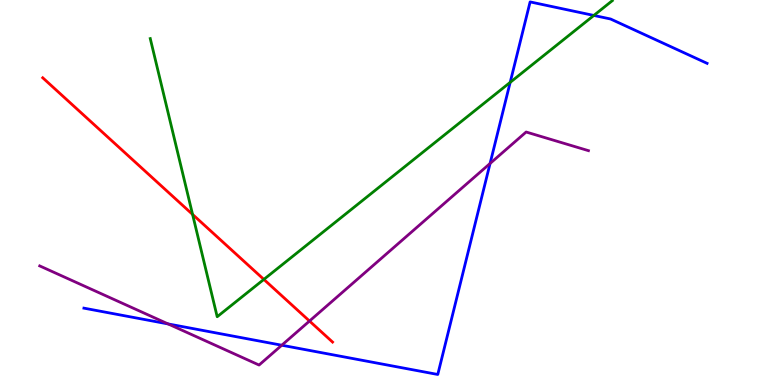[{'lines': ['blue', 'red'], 'intersections': []}, {'lines': ['green', 'red'], 'intersections': [{'x': 2.48, 'y': 4.43}, {'x': 3.4, 'y': 2.74}]}, {'lines': ['purple', 'red'], 'intersections': [{'x': 3.99, 'y': 1.66}]}, {'lines': ['blue', 'green'], 'intersections': [{'x': 6.58, 'y': 7.86}, {'x': 7.66, 'y': 9.6}]}, {'lines': ['blue', 'purple'], 'intersections': [{'x': 2.17, 'y': 1.59}, {'x': 3.64, 'y': 1.03}, {'x': 6.32, 'y': 5.75}]}, {'lines': ['green', 'purple'], 'intersections': []}]